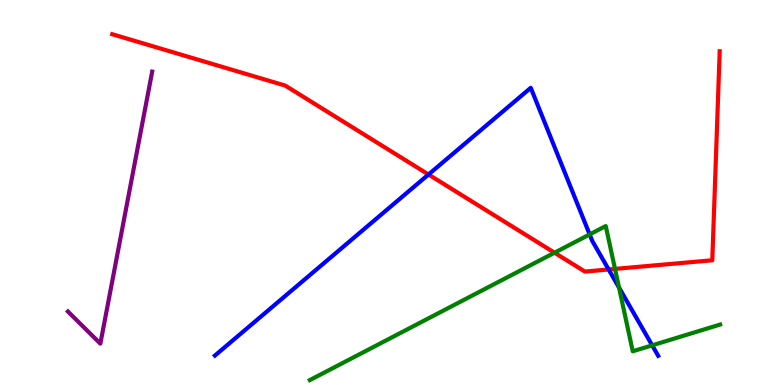[{'lines': ['blue', 'red'], 'intersections': [{'x': 5.53, 'y': 5.47}, {'x': 7.85, 'y': 3.0}]}, {'lines': ['green', 'red'], 'intersections': [{'x': 7.16, 'y': 3.44}, {'x': 7.94, 'y': 3.02}]}, {'lines': ['purple', 'red'], 'intersections': []}, {'lines': ['blue', 'green'], 'intersections': [{'x': 7.61, 'y': 3.91}, {'x': 7.99, 'y': 2.53}, {'x': 8.42, 'y': 1.03}]}, {'lines': ['blue', 'purple'], 'intersections': []}, {'lines': ['green', 'purple'], 'intersections': []}]